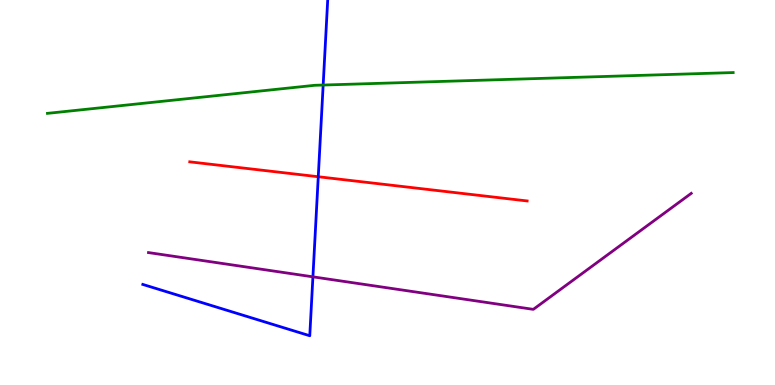[{'lines': ['blue', 'red'], 'intersections': [{'x': 4.11, 'y': 5.41}]}, {'lines': ['green', 'red'], 'intersections': []}, {'lines': ['purple', 'red'], 'intersections': []}, {'lines': ['blue', 'green'], 'intersections': [{'x': 4.17, 'y': 7.79}]}, {'lines': ['blue', 'purple'], 'intersections': [{'x': 4.04, 'y': 2.81}]}, {'lines': ['green', 'purple'], 'intersections': []}]